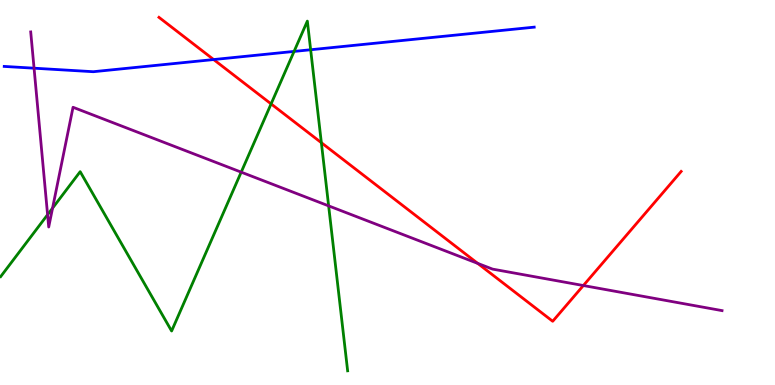[{'lines': ['blue', 'red'], 'intersections': [{'x': 2.76, 'y': 8.45}]}, {'lines': ['green', 'red'], 'intersections': [{'x': 3.5, 'y': 7.3}, {'x': 4.15, 'y': 6.29}]}, {'lines': ['purple', 'red'], 'intersections': [{'x': 6.16, 'y': 3.16}, {'x': 7.53, 'y': 2.58}]}, {'lines': ['blue', 'green'], 'intersections': [{'x': 3.79, 'y': 8.66}, {'x': 4.01, 'y': 8.71}]}, {'lines': ['blue', 'purple'], 'intersections': [{'x': 0.439, 'y': 8.23}]}, {'lines': ['green', 'purple'], 'intersections': [{'x': 0.614, 'y': 4.42}, {'x': 0.678, 'y': 4.59}, {'x': 3.11, 'y': 5.53}, {'x': 4.24, 'y': 4.65}]}]